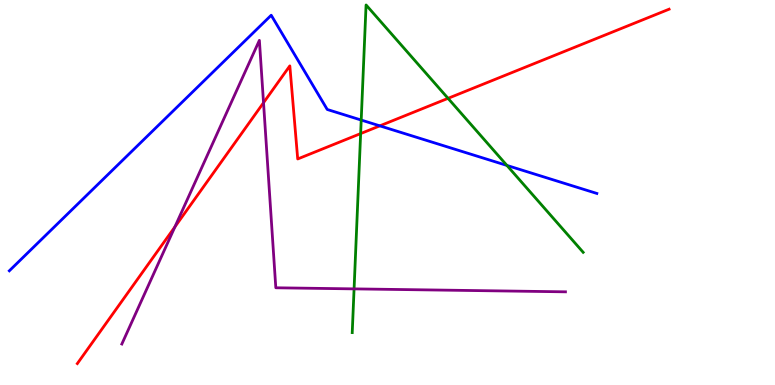[{'lines': ['blue', 'red'], 'intersections': [{'x': 4.9, 'y': 6.73}]}, {'lines': ['green', 'red'], 'intersections': [{'x': 4.65, 'y': 6.53}, {'x': 5.78, 'y': 7.45}]}, {'lines': ['purple', 'red'], 'intersections': [{'x': 2.26, 'y': 4.11}, {'x': 3.4, 'y': 7.33}]}, {'lines': ['blue', 'green'], 'intersections': [{'x': 4.66, 'y': 6.88}, {'x': 6.54, 'y': 5.7}]}, {'lines': ['blue', 'purple'], 'intersections': []}, {'lines': ['green', 'purple'], 'intersections': [{'x': 4.57, 'y': 2.5}]}]